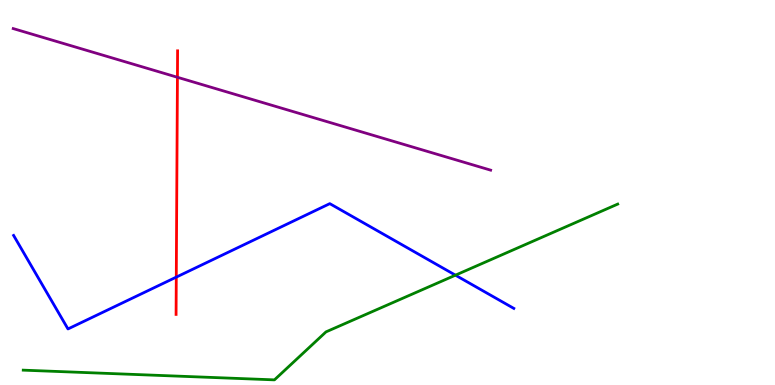[{'lines': ['blue', 'red'], 'intersections': [{'x': 2.27, 'y': 2.8}]}, {'lines': ['green', 'red'], 'intersections': []}, {'lines': ['purple', 'red'], 'intersections': [{'x': 2.29, 'y': 7.99}]}, {'lines': ['blue', 'green'], 'intersections': [{'x': 5.88, 'y': 2.85}]}, {'lines': ['blue', 'purple'], 'intersections': []}, {'lines': ['green', 'purple'], 'intersections': []}]